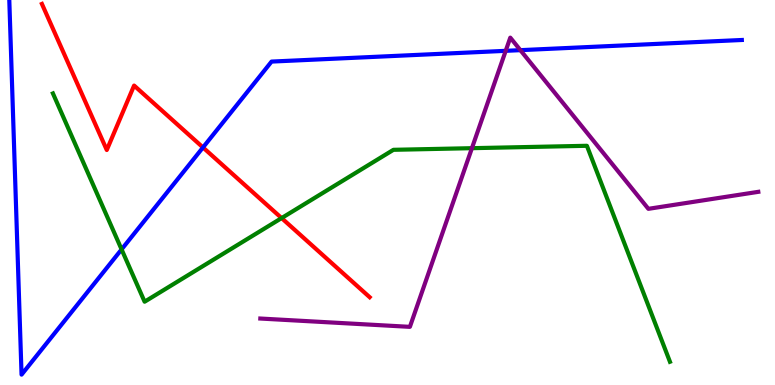[{'lines': ['blue', 'red'], 'intersections': [{'x': 2.62, 'y': 6.17}]}, {'lines': ['green', 'red'], 'intersections': [{'x': 3.63, 'y': 4.34}]}, {'lines': ['purple', 'red'], 'intersections': []}, {'lines': ['blue', 'green'], 'intersections': [{'x': 1.57, 'y': 3.52}]}, {'lines': ['blue', 'purple'], 'intersections': [{'x': 6.53, 'y': 8.68}, {'x': 6.71, 'y': 8.7}]}, {'lines': ['green', 'purple'], 'intersections': [{'x': 6.09, 'y': 6.15}]}]